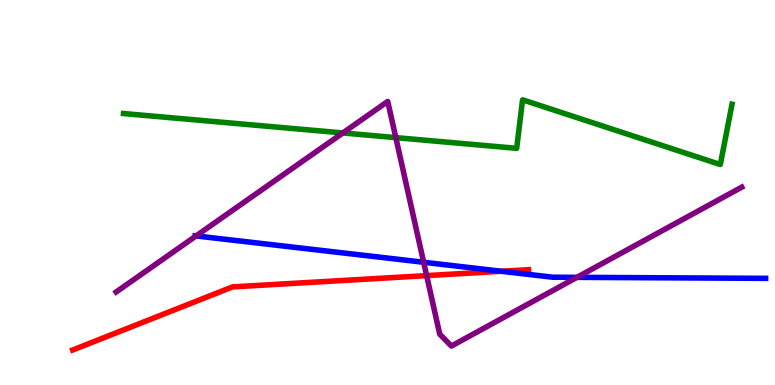[{'lines': ['blue', 'red'], 'intersections': [{'x': 6.47, 'y': 2.95}]}, {'lines': ['green', 'red'], 'intersections': []}, {'lines': ['purple', 'red'], 'intersections': [{'x': 5.51, 'y': 2.84}]}, {'lines': ['blue', 'green'], 'intersections': []}, {'lines': ['blue', 'purple'], 'intersections': [{'x': 2.53, 'y': 3.87}, {'x': 5.47, 'y': 3.19}, {'x': 7.44, 'y': 2.8}]}, {'lines': ['green', 'purple'], 'intersections': [{'x': 4.42, 'y': 6.55}, {'x': 5.11, 'y': 6.43}]}]